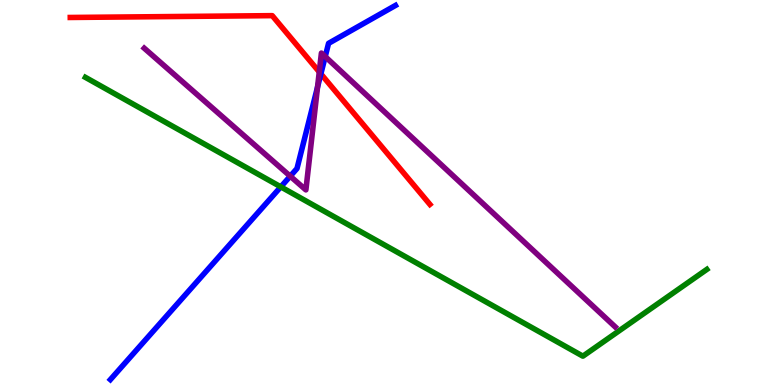[{'lines': ['blue', 'red'], 'intersections': [{'x': 4.14, 'y': 8.08}]}, {'lines': ['green', 'red'], 'intersections': []}, {'lines': ['purple', 'red'], 'intersections': [{'x': 4.12, 'y': 8.13}]}, {'lines': ['blue', 'green'], 'intersections': [{'x': 3.62, 'y': 5.15}]}, {'lines': ['blue', 'purple'], 'intersections': [{'x': 3.74, 'y': 5.42}, {'x': 4.1, 'y': 7.74}, {'x': 4.2, 'y': 8.53}]}, {'lines': ['green', 'purple'], 'intersections': []}]